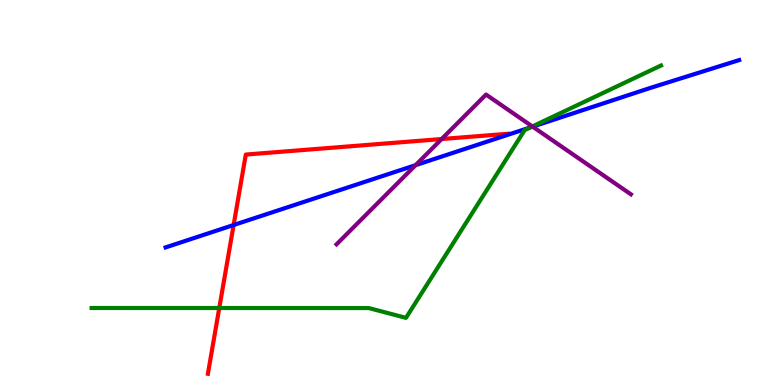[{'lines': ['blue', 'red'], 'intersections': [{'x': 3.01, 'y': 4.16}]}, {'lines': ['green', 'red'], 'intersections': [{'x': 2.83, 'y': 2.0}]}, {'lines': ['purple', 'red'], 'intersections': [{'x': 5.7, 'y': 6.39}]}, {'lines': ['blue', 'green'], 'intersections': [{'x': 6.84, 'y': 6.69}]}, {'lines': ['blue', 'purple'], 'intersections': [{'x': 5.36, 'y': 5.71}, {'x': 6.87, 'y': 6.71}]}, {'lines': ['green', 'purple'], 'intersections': [{'x': 6.87, 'y': 6.72}]}]